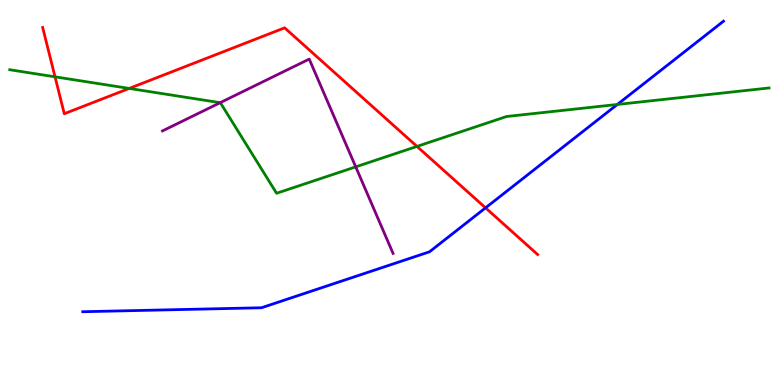[{'lines': ['blue', 'red'], 'intersections': [{'x': 6.27, 'y': 4.6}]}, {'lines': ['green', 'red'], 'intersections': [{'x': 0.71, 'y': 8.0}, {'x': 1.67, 'y': 7.7}, {'x': 5.38, 'y': 6.2}]}, {'lines': ['purple', 'red'], 'intersections': []}, {'lines': ['blue', 'green'], 'intersections': [{'x': 7.97, 'y': 7.29}]}, {'lines': ['blue', 'purple'], 'intersections': []}, {'lines': ['green', 'purple'], 'intersections': [{'x': 2.84, 'y': 7.33}, {'x': 4.59, 'y': 5.67}]}]